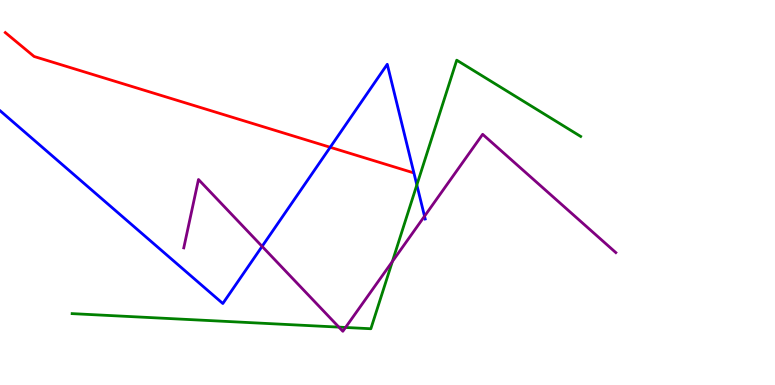[{'lines': ['blue', 'red'], 'intersections': [{'x': 4.26, 'y': 6.17}]}, {'lines': ['green', 'red'], 'intersections': []}, {'lines': ['purple', 'red'], 'intersections': []}, {'lines': ['blue', 'green'], 'intersections': [{'x': 5.38, 'y': 5.2}]}, {'lines': ['blue', 'purple'], 'intersections': [{'x': 3.38, 'y': 3.6}, {'x': 5.48, 'y': 4.38}]}, {'lines': ['green', 'purple'], 'intersections': [{'x': 4.37, 'y': 1.5}, {'x': 4.46, 'y': 1.49}, {'x': 5.06, 'y': 3.21}]}]